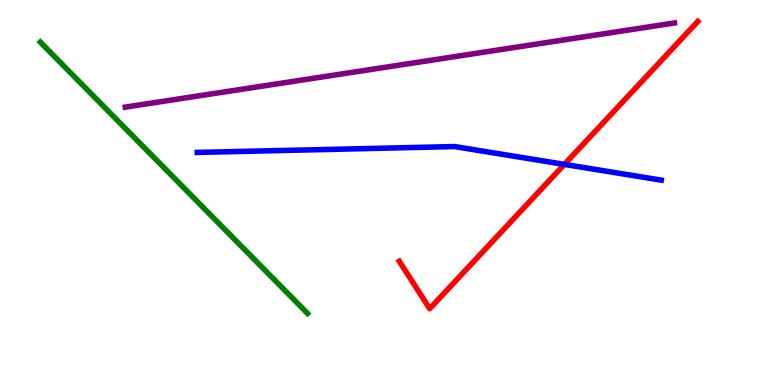[{'lines': ['blue', 'red'], 'intersections': [{'x': 7.28, 'y': 5.73}]}, {'lines': ['green', 'red'], 'intersections': []}, {'lines': ['purple', 'red'], 'intersections': []}, {'lines': ['blue', 'green'], 'intersections': []}, {'lines': ['blue', 'purple'], 'intersections': []}, {'lines': ['green', 'purple'], 'intersections': []}]